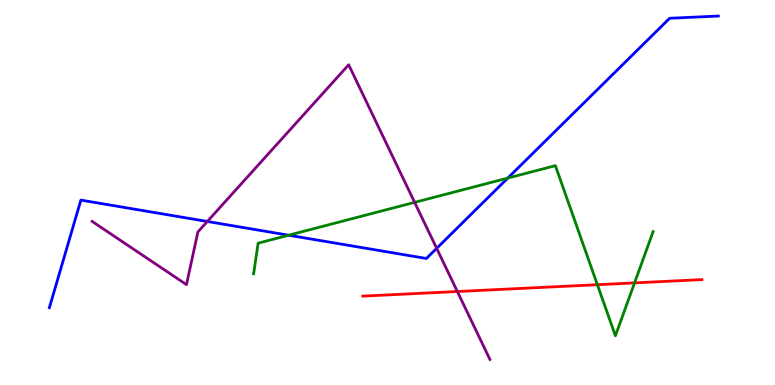[{'lines': ['blue', 'red'], 'intersections': []}, {'lines': ['green', 'red'], 'intersections': [{'x': 7.71, 'y': 2.61}, {'x': 8.19, 'y': 2.65}]}, {'lines': ['purple', 'red'], 'intersections': [{'x': 5.9, 'y': 2.43}]}, {'lines': ['blue', 'green'], 'intersections': [{'x': 3.72, 'y': 3.89}, {'x': 6.55, 'y': 5.38}]}, {'lines': ['blue', 'purple'], 'intersections': [{'x': 2.68, 'y': 4.25}, {'x': 5.63, 'y': 3.55}]}, {'lines': ['green', 'purple'], 'intersections': [{'x': 5.35, 'y': 4.74}]}]